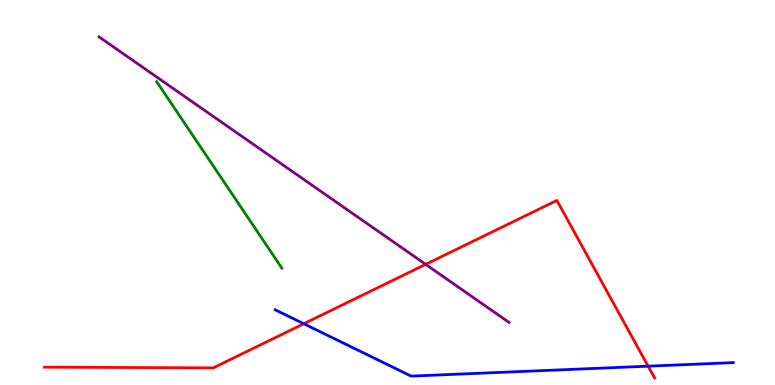[{'lines': ['blue', 'red'], 'intersections': [{'x': 3.92, 'y': 1.59}, {'x': 8.36, 'y': 0.489}]}, {'lines': ['green', 'red'], 'intersections': []}, {'lines': ['purple', 'red'], 'intersections': [{'x': 5.49, 'y': 3.13}]}, {'lines': ['blue', 'green'], 'intersections': []}, {'lines': ['blue', 'purple'], 'intersections': []}, {'lines': ['green', 'purple'], 'intersections': []}]